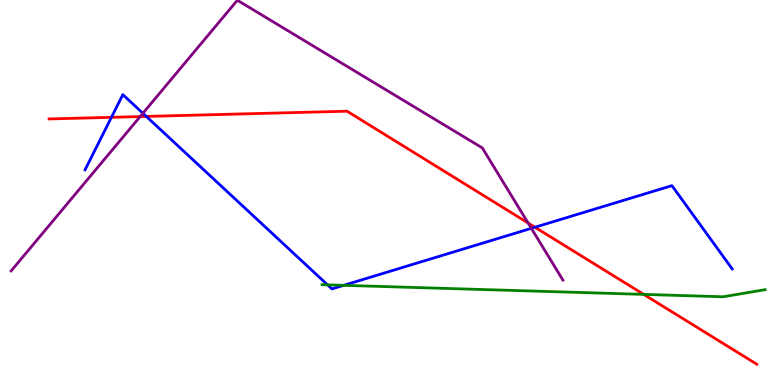[{'lines': ['blue', 'red'], 'intersections': [{'x': 1.44, 'y': 6.95}, {'x': 1.89, 'y': 6.98}, {'x': 6.9, 'y': 4.1}]}, {'lines': ['green', 'red'], 'intersections': [{'x': 8.31, 'y': 2.35}]}, {'lines': ['purple', 'red'], 'intersections': [{'x': 1.81, 'y': 6.97}, {'x': 6.81, 'y': 4.21}]}, {'lines': ['blue', 'green'], 'intersections': [{'x': 4.23, 'y': 2.6}, {'x': 4.43, 'y': 2.59}]}, {'lines': ['blue', 'purple'], 'intersections': [{'x': 1.84, 'y': 7.06}, {'x': 6.86, 'y': 4.07}]}, {'lines': ['green', 'purple'], 'intersections': []}]